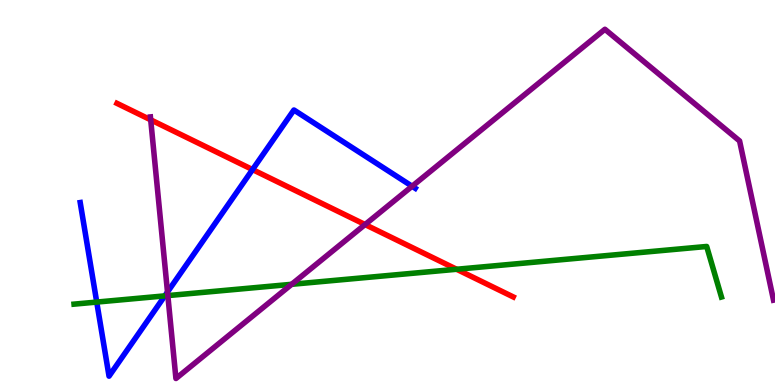[{'lines': ['blue', 'red'], 'intersections': [{'x': 3.26, 'y': 5.6}]}, {'lines': ['green', 'red'], 'intersections': [{'x': 5.89, 'y': 3.01}]}, {'lines': ['purple', 'red'], 'intersections': [{'x': 1.94, 'y': 6.89}, {'x': 4.71, 'y': 4.17}]}, {'lines': ['blue', 'green'], 'intersections': [{'x': 1.25, 'y': 2.15}, {'x': 2.13, 'y': 2.32}]}, {'lines': ['blue', 'purple'], 'intersections': [{'x': 2.16, 'y': 2.42}, {'x': 5.32, 'y': 5.16}]}, {'lines': ['green', 'purple'], 'intersections': [{'x': 2.17, 'y': 2.32}, {'x': 3.76, 'y': 2.62}]}]